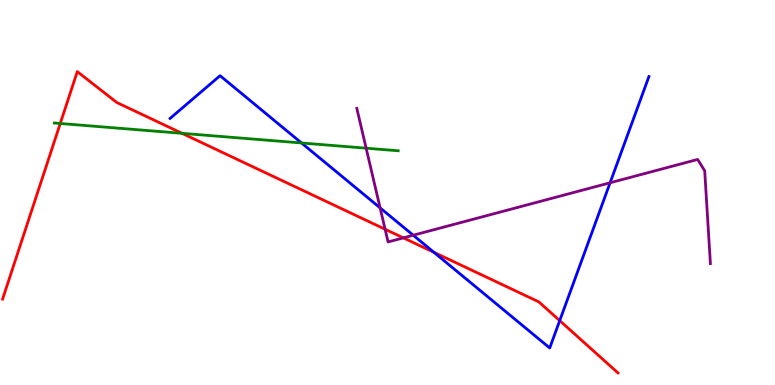[{'lines': ['blue', 'red'], 'intersections': [{'x': 5.6, 'y': 3.45}, {'x': 7.22, 'y': 1.67}]}, {'lines': ['green', 'red'], 'intersections': [{'x': 0.777, 'y': 6.79}, {'x': 2.35, 'y': 6.54}]}, {'lines': ['purple', 'red'], 'intersections': [{'x': 4.97, 'y': 4.05}, {'x': 5.2, 'y': 3.82}]}, {'lines': ['blue', 'green'], 'intersections': [{'x': 3.89, 'y': 6.29}]}, {'lines': ['blue', 'purple'], 'intersections': [{'x': 4.9, 'y': 4.6}, {'x': 5.33, 'y': 3.89}, {'x': 7.87, 'y': 5.25}]}, {'lines': ['green', 'purple'], 'intersections': [{'x': 4.72, 'y': 6.15}]}]